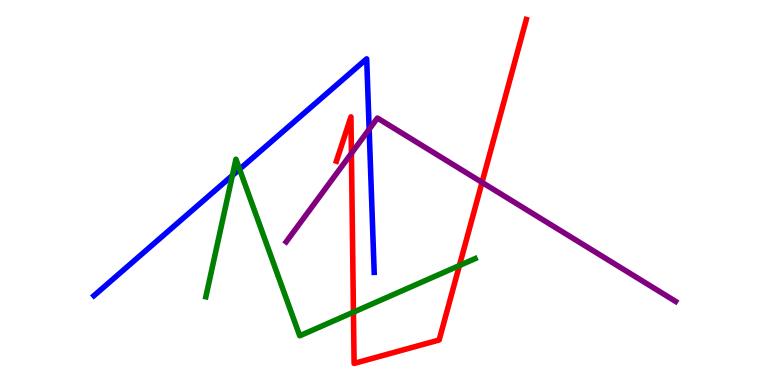[{'lines': ['blue', 'red'], 'intersections': []}, {'lines': ['green', 'red'], 'intersections': [{'x': 4.56, 'y': 1.89}, {'x': 5.93, 'y': 3.1}]}, {'lines': ['purple', 'red'], 'intersections': [{'x': 4.53, 'y': 6.02}, {'x': 6.22, 'y': 5.26}]}, {'lines': ['blue', 'green'], 'intersections': [{'x': 3.0, 'y': 5.44}, {'x': 3.09, 'y': 5.6}]}, {'lines': ['blue', 'purple'], 'intersections': [{'x': 4.76, 'y': 6.64}]}, {'lines': ['green', 'purple'], 'intersections': []}]